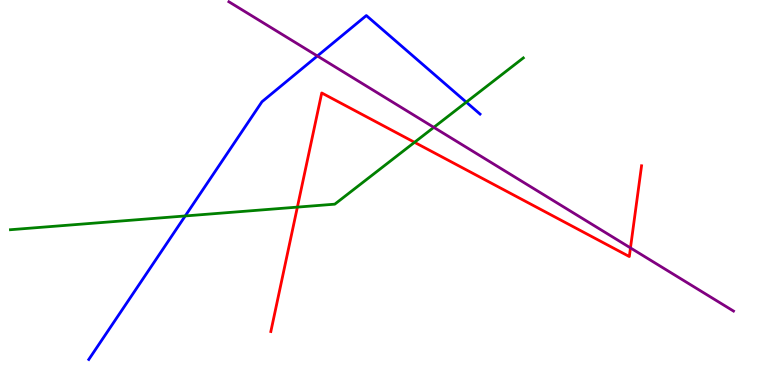[{'lines': ['blue', 'red'], 'intersections': []}, {'lines': ['green', 'red'], 'intersections': [{'x': 3.84, 'y': 4.62}, {'x': 5.35, 'y': 6.3}]}, {'lines': ['purple', 'red'], 'intersections': [{'x': 8.14, 'y': 3.56}]}, {'lines': ['blue', 'green'], 'intersections': [{'x': 2.39, 'y': 4.39}, {'x': 6.02, 'y': 7.35}]}, {'lines': ['blue', 'purple'], 'intersections': [{'x': 4.1, 'y': 8.55}]}, {'lines': ['green', 'purple'], 'intersections': [{'x': 5.6, 'y': 6.69}]}]